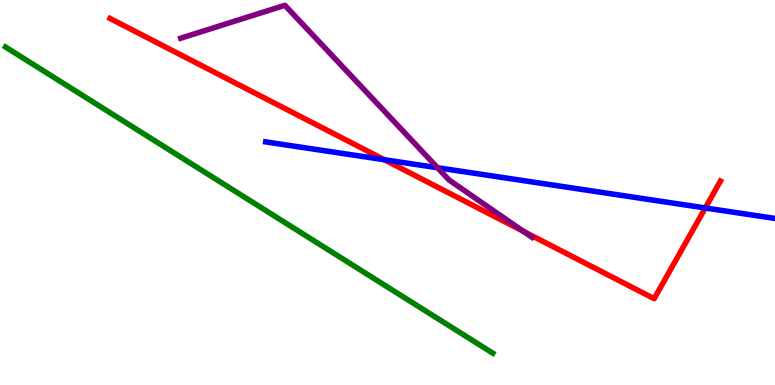[{'lines': ['blue', 'red'], 'intersections': [{'x': 4.96, 'y': 5.85}, {'x': 9.1, 'y': 4.6}]}, {'lines': ['green', 'red'], 'intersections': []}, {'lines': ['purple', 'red'], 'intersections': [{'x': 6.75, 'y': 3.99}]}, {'lines': ['blue', 'green'], 'intersections': []}, {'lines': ['blue', 'purple'], 'intersections': [{'x': 5.65, 'y': 5.64}]}, {'lines': ['green', 'purple'], 'intersections': []}]